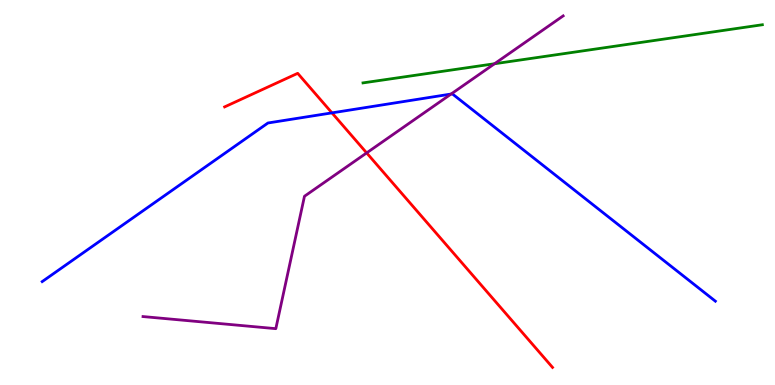[{'lines': ['blue', 'red'], 'intersections': [{'x': 4.28, 'y': 7.07}]}, {'lines': ['green', 'red'], 'intersections': []}, {'lines': ['purple', 'red'], 'intersections': [{'x': 4.73, 'y': 6.03}]}, {'lines': ['blue', 'green'], 'intersections': []}, {'lines': ['blue', 'purple'], 'intersections': [{'x': 5.82, 'y': 7.56}]}, {'lines': ['green', 'purple'], 'intersections': [{'x': 6.38, 'y': 8.34}]}]